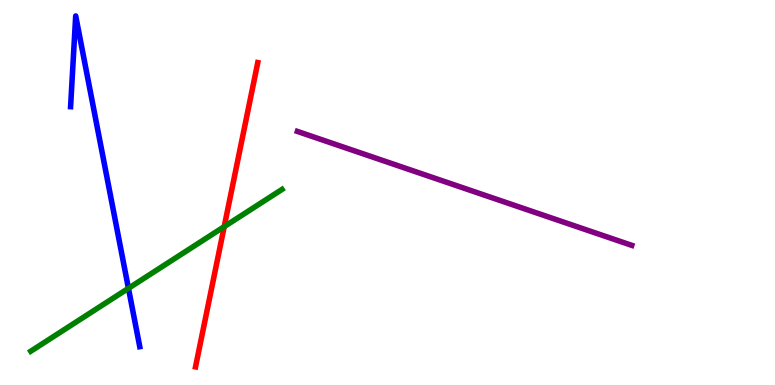[{'lines': ['blue', 'red'], 'intersections': []}, {'lines': ['green', 'red'], 'intersections': [{'x': 2.89, 'y': 4.11}]}, {'lines': ['purple', 'red'], 'intersections': []}, {'lines': ['blue', 'green'], 'intersections': [{'x': 1.66, 'y': 2.51}]}, {'lines': ['blue', 'purple'], 'intersections': []}, {'lines': ['green', 'purple'], 'intersections': []}]